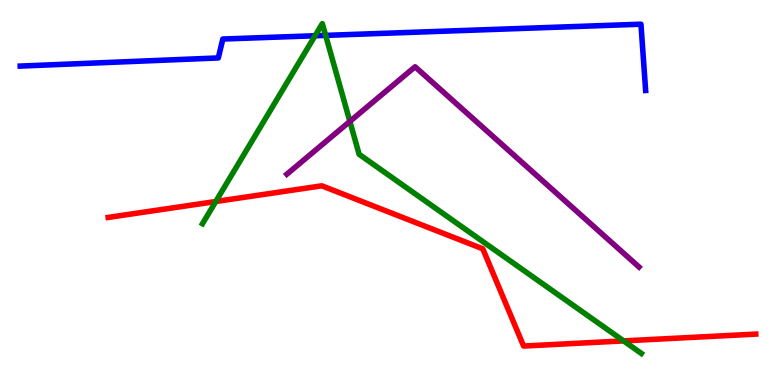[{'lines': ['blue', 'red'], 'intersections': []}, {'lines': ['green', 'red'], 'intersections': [{'x': 2.78, 'y': 4.77}, {'x': 8.05, 'y': 1.15}]}, {'lines': ['purple', 'red'], 'intersections': []}, {'lines': ['blue', 'green'], 'intersections': [{'x': 4.07, 'y': 9.07}, {'x': 4.2, 'y': 9.08}]}, {'lines': ['blue', 'purple'], 'intersections': []}, {'lines': ['green', 'purple'], 'intersections': [{'x': 4.51, 'y': 6.85}]}]